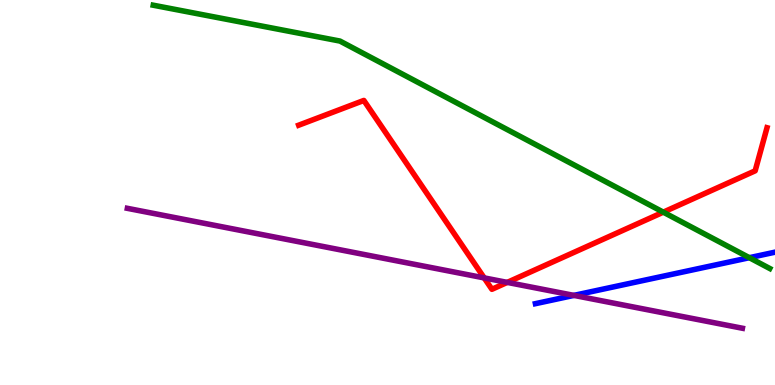[{'lines': ['blue', 'red'], 'intersections': []}, {'lines': ['green', 'red'], 'intersections': [{'x': 8.56, 'y': 4.49}]}, {'lines': ['purple', 'red'], 'intersections': [{'x': 6.25, 'y': 2.78}, {'x': 6.55, 'y': 2.67}]}, {'lines': ['blue', 'green'], 'intersections': [{'x': 9.67, 'y': 3.31}]}, {'lines': ['blue', 'purple'], 'intersections': [{'x': 7.41, 'y': 2.33}]}, {'lines': ['green', 'purple'], 'intersections': []}]